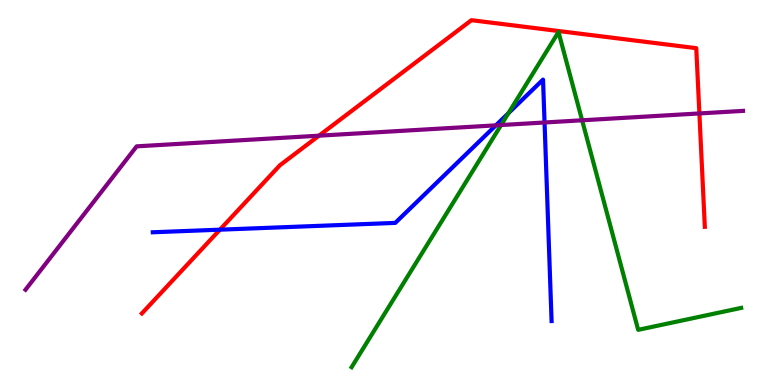[{'lines': ['blue', 'red'], 'intersections': [{'x': 2.84, 'y': 4.03}]}, {'lines': ['green', 'red'], 'intersections': []}, {'lines': ['purple', 'red'], 'intersections': [{'x': 4.12, 'y': 6.48}, {'x': 9.02, 'y': 7.05}]}, {'lines': ['blue', 'green'], 'intersections': [{'x': 6.56, 'y': 7.06}]}, {'lines': ['blue', 'purple'], 'intersections': [{'x': 6.4, 'y': 6.74}, {'x': 7.03, 'y': 6.82}]}, {'lines': ['green', 'purple'], 'intersections': [{'x': 6.47, 'y': 6.75}, {'x': 7.51, 'y': 6.88}]}]